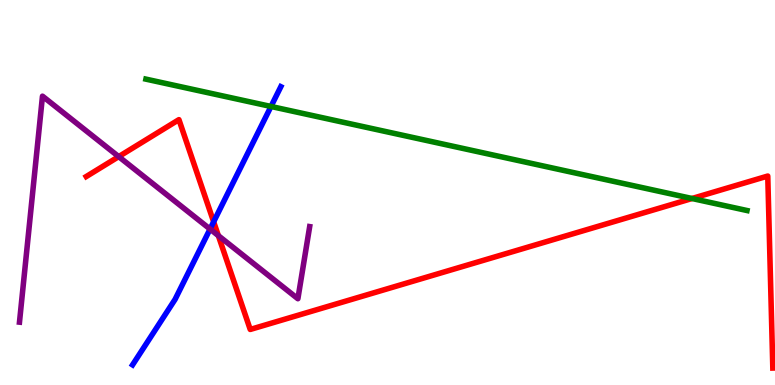[{'lines': ['blue', 'red'], 'intersections': [{'x': 2.76, 'y': 4.24}]}, {'lines': ['green', 'red'], 'intersections': [{'x': 8.93, 'y': 4.84}]}, {'lines': ['purple', 'red'], 'intersections': [{'x': 1.53, 'y': 5.93}, {'x': 2.82, 'y': 3.88}]}, {'lines': ['blue', 'green'], 'intersections': [{'x': 3.5, 'y': 7.23}]}, {'lines': ['blue', 'purple'], 'intersections': [{'x': 2.71, 'y': 4.05}]}, {'lines': ['green', 'purple'], 'intersections': []}]